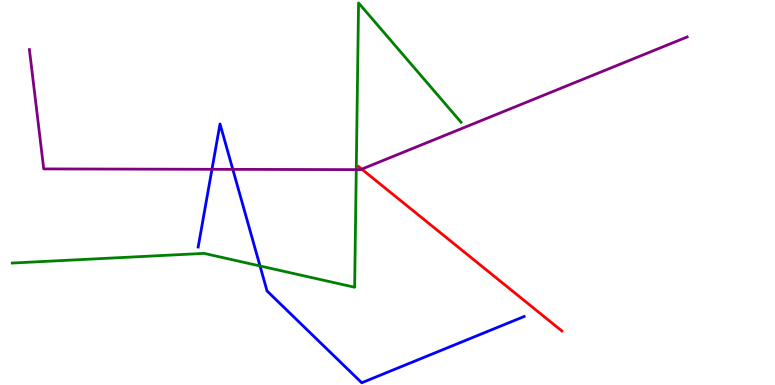[{'lines': ['blue', 'red'], 'intersections': []}, {'lines': ['green', 'red'], 'intersections': []}, {'lines': ['purple', 'red'], 'intersections': [{'x': 4.67, 'y': 5.61}]}, {'lines': ['blue', 'green'], 'intersections': [{'x': 3.35, 'y': 3.09}]}, {'lines': ['blue', 'purple'], 'intersections': [{'x': 2.74, 'y': 5.6}, {'x': 3.0, 'y': 5.6}]}, {'lines': ['green', 'purple'], 'intersections': [{'x': 4.6, 'y': 5.59}]}]